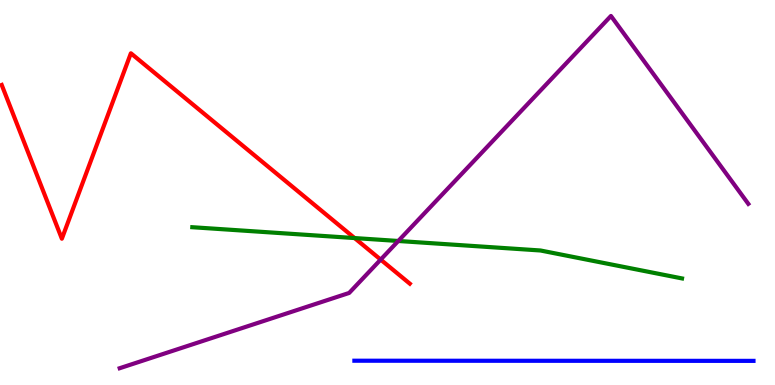[{'lines': ['blue', 'red'], 'intersections': []}, {'lines': ['green', 'red'], 'intersections': [{'x': 4.58, 'y': 3.82}]}, {'lines': ['purple', 'red'], 'intersections': [{'x': 4.91, 'y': 3.26}]}, {'lines': ['blue', 'green'], 'intersections': []}, {'lines': ['blue', 'purple'], 'intersections': []}, {'lines': ['green', 'purple'], 'intersections': [{'x': 5.14, 'y': 3.74}]}]